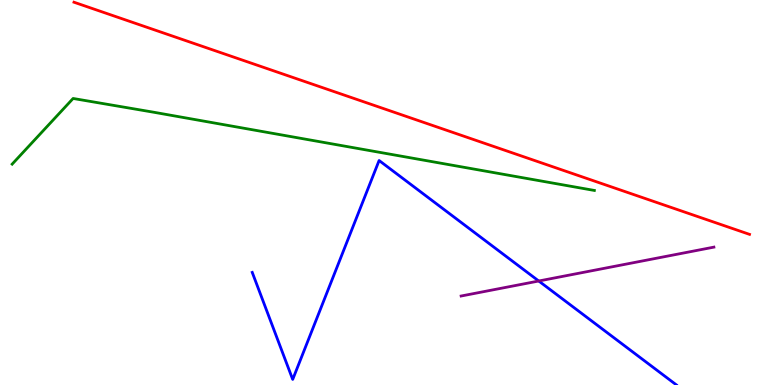[{'lines': ['blue', 'red'], 'intersections': []}, {'lines': ['green', 'red'], 'intersections': []}, {'lines': ['purple', 'red'], 'intersections': []}, {'lines': ['blue', 'green'], 'intersections': []}, {'lines': ['blue', 'purple'], 'intersections': [{'x': 6.95, 'y': 2.7}]}, {'lines': ['green', 'purple'], 'intersections': []}]